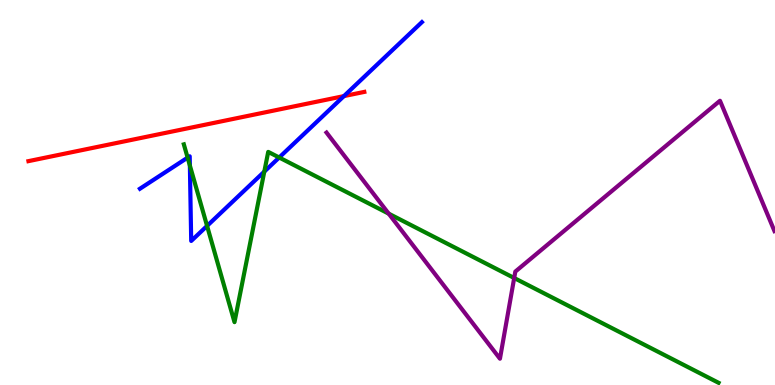[{'lines': ['blue', 'red'], 'intersections': [{'x': 4.44, 'y': 7.5}]}, {'lines': ['green', 'red'], 'intersections': []}, {'lines': ['purple', 'red'], 'intersections': []}, {'lines': ['blue', 'green'], 'intersections': [{'x': 2.42, 'y': 5.91}, {'x': 2.45, 'y': 5.7}, {'x': 2.67, 'y': 4.13}, {'x': 3.41, 'y': 5.54}, {'x': 3.6, 'y': 5.91}]}, {'lines': ['blue', 'purple'], 'intersections': []}, {'lines': ['green', 'purple'], 'intersections': [{'x': 5.02, 'y': 4.45}, {'x': 6.63, 'y': 2.78}]}]